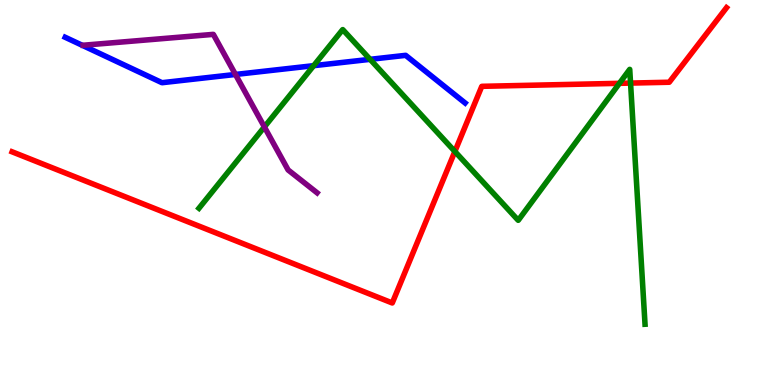[{'lines': ['blue', 'red'], 'intersections': []}, {'lines': ['green', 'red'], 'intersections': [{'x': 5.87, 'y': 6.07}, {'x': 7.99, 'y': 7.84}, {'x': 8.14, 'y': 7.84}]}, {'lines': ['purple', 'red'], 'intersections': []}, {'lines': ['blue', 'green'], 'intersections': [{'x': 4.05, 'y': 8.29}, {'x': 4.78, 'y': 8.46}]}, {'lines': ['blue', 'purple'], 'intersections': [{'x': 3.04, 'y': 8.07}]}, {'lines': ['green', 'purple'], 'intersections': [{'x': 3.41, 'y': 6.7}]}]